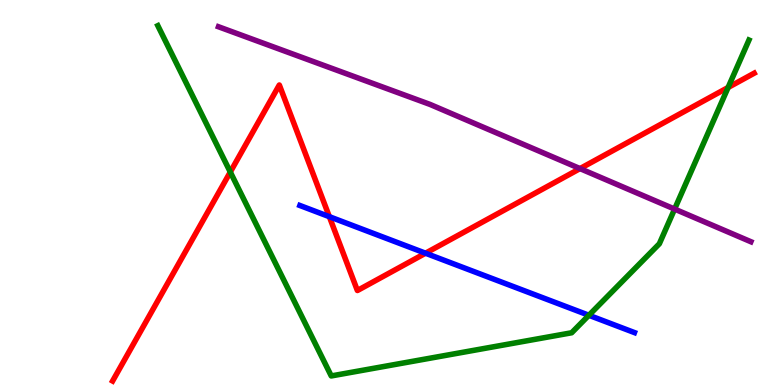[{'lines': ['blue', 'red'], 'intersections': [{'x': 4.25, 'y': 4.37}, {'x': 5.49, 'y': 3.42}]}, {'lines': ['green', 'red'], 'intersections': [{'x': 2.97, 'y': 5.53}, {'x': 9.39, 'y': 7.73}]}, {'lines': ['purple', 'red'], 'intersections': [{'x': 7.48, 'y': 5.62}]}, {'lines': ['blue', 'green'], 'intersections': [{'x': 7.6, 'y': 1.81}]}, {'lines': ['blue', 'purple'], 'intersections': []}, {'lines': ['green', 'purple'], 'intersections': [{'x': 8.7, 'y': 4.57}]}]